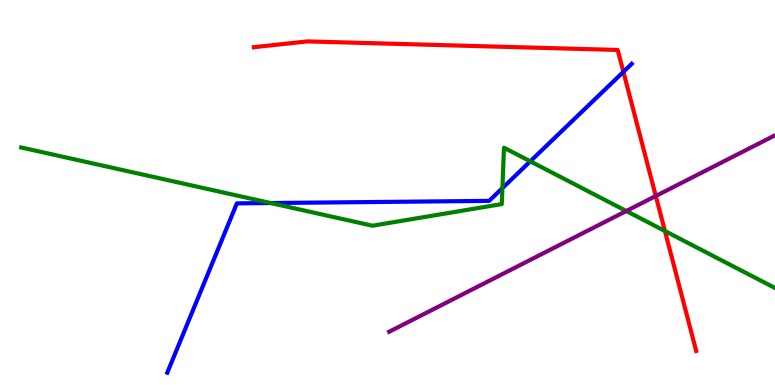[{'lines': ['blue', 'red'], 'intersections': [{'x': 8.04, 'y': 8.13}]}, {'lines': ['green', 'red'], 'intersections': [{'x': 8.58, 'y': 4.0}]}, {'lines': ['purple', 'red'], 'intersections': [{'x': 8.46, 'y': 4.91}]}, {'lines': ['blue', 'green'], 'intersections': [{'x': 3.49, 'y': 4.73}, {'x': 6.48, 'y': 5.11}, {'x': 6.84, 'y': 5.81}]}, {'lines': ['blue', 'purple'], 'intersections': []}, {'lines': ['green', 'purple'], 'intersections': [{'x': 8.08, 'y': 4.52}]}]